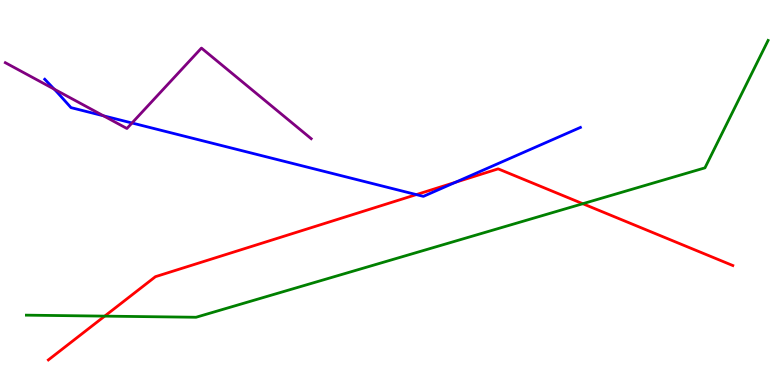[{'lines': ['blue', 'red'], 'intersections': [{'x': 5.37, 'y': 4.95}, {'x': 5.88, 'y': 5.26}]}, {'lines': ['green', 'red'], 'intersections': [{'x': 1.35, 'y': 1.79}, {'x': 7.52, 'y': 4.71}]}, {'lines': ['purple', 'red'], 'intersections': []}, {'lines': ['blue', 'green'], 'intersections': []}, {'lines': ['blue', 'purple'], 'intersections': [{'x': 0.699, 'y': 7.68}, {'x': 1.34, 'y': 6.99}, {'x': 1.7, 'y': 6.81}]}, {'lines': ['green', 'purple'], 'intersections': []}]